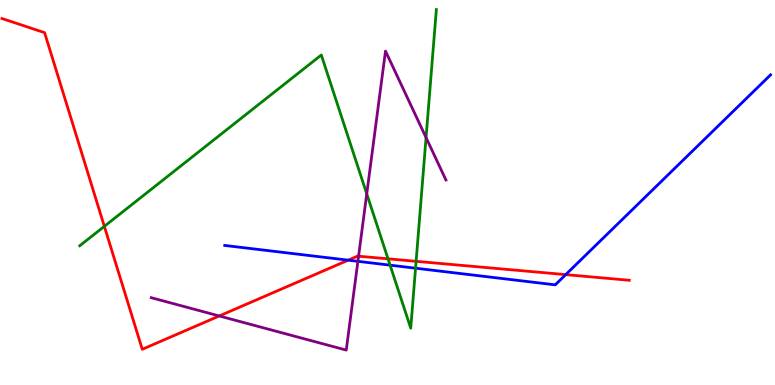[{'lines': ['blue', 'red'], 'intersections': [{'x': 4.49, 'y': 3.24}, {'x': 7.3, 'y': 2.87}]}, {'lines': ['green', 'red'], 'intersections': [{'x': 1.35, 'y': 4.12}, {'x': 5.01, 'y': 3.28}, {'x': 5.37, 'y': 3.21}]}, {'lines': ['purple', 'red'], 'intersections': [{'x': 2.83, 'y': 1.79}, {'x': 4.63, 'y': 3.35}]}, {'lines': ['blue', 'green'], 'intersections': [{'x': 5.03, 'y': 3.11}, {'x': 5.36, 'y': 3.03}]}, {'lines': ['blue', 'purple'], 'intersections': [{'x': 4.62, 'y': 3.21}]}, {'lines': ['green', 'purple'], 'intersections': [{'x': 4.73, 'y': 4.96}, {'x': 5.5, 'y': 6.43}]}]